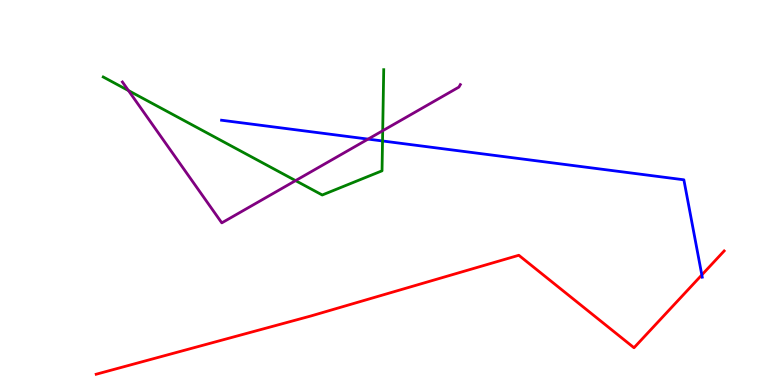[{'lines': ['blue', 'red'], 'intersections': [{'x': 9.06, 'y': 2.86}]}, {'lines': ['green', 'red'], 'intersections': []}, {'lines': ['purple', 'red'], 'intersections': []}, {'lines': ['blue', 'green'], 'intersections': [{'x': 4.94, 'y': 6.34}]}, {'lines': ['blue', 'purple'], 'intersections': [{'x': 4.75, 'y': 6.39}]}, {'lines': ['green', 'purple'], 'intersections': [{'x': 1.66, 'y': 7.65}, {'x': 3.81, 'y': 5.31}, {'x': 4.94, 'y': 6.6}]}]